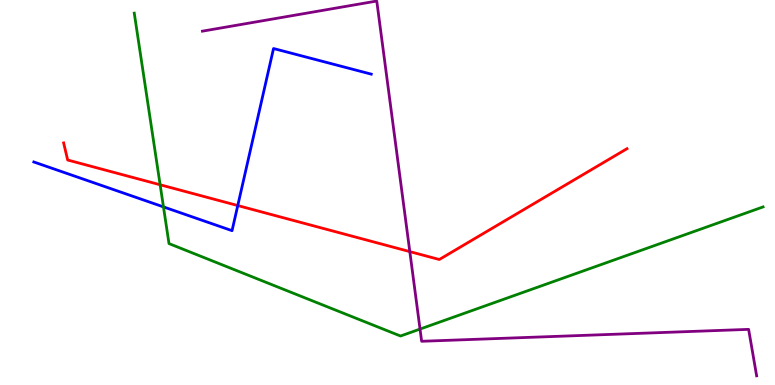[{'lines': ['blue', 'red'], 'intersections': [{'x': 3.07, 'y': 4.66}]}, {'lines': ['green', 'red'], 'intersections': [{'x': 2.07, 'y': 5.2}]}, {'lines': ['purple', 'red'], 'intersections': [{'x': 5.29, 'y': 3.46}]}, {'lines': ['blue', 'green'], 'intersections': [{'x': 2.11, 'y': 4.63}]}, {'lines': ['blue', 'purple'], 'intersections': []}, {'lines': ['green', 'purple'], 'intersections': [{'x': 5.42, 'y': 1.45}]}]